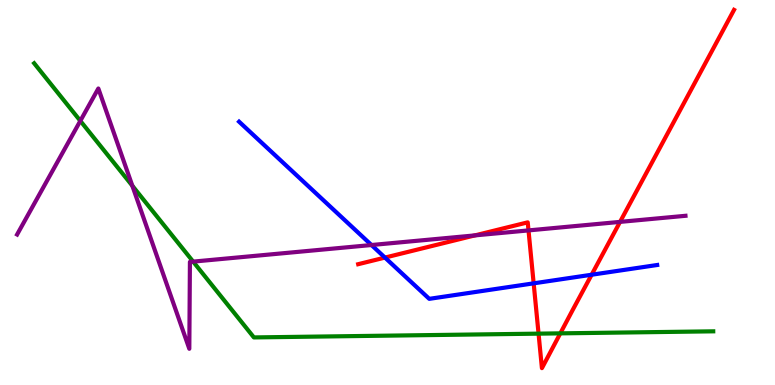[{'lines': ['blue', 'red'], 'intersections': [{'x': 4.97, 'y': 3.31}, {'x': 6.89, 'y': 2.64}, {'x': 7.63, 'y': 2.86}]}, {'lines': ['green', 'red'], 'intersections': [{'x': 6.95, 'y': 1.33}, {'x': 7.23, 'y': 1.34}]}, {'lines': ['purple', 'red'], 'intersections': [{'x': 6.13, 'y': 3.89}, {'x': 6.82, 'y': 4.02}, {'x': 8.0, 'y': 4.24}]}, {'lines': ['blue', 'green'], 'intersections': []}, {'lines': ['blue', 'purple'], 'intersections': [{'x': 4.79, 'y': 3.64}]}, {'lines': ['green', 'purple'], 'intersections': [{'x': 1.04, 'y': 6.86}, {'x': 1.71, 'y': 5.18}, {'x': 2.49, 'y': 3.2}]}]